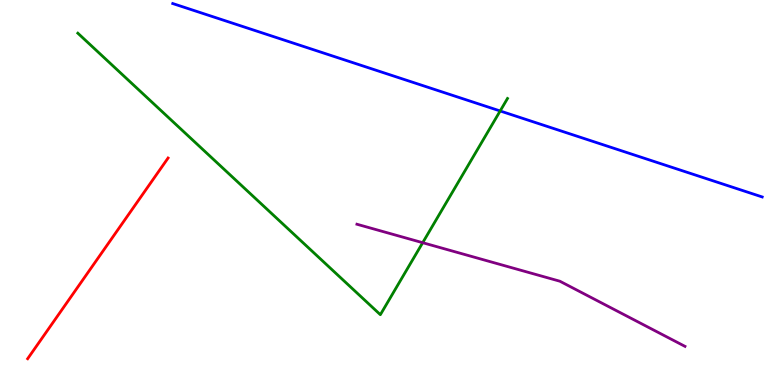[{'lines': ['blue', 'red'], 'intersections': []}, {'lines': ['green', 'red'], 'intersections': []}, {'lines': ['purple', 'red'], 'intersections': []}, {'lines': ['blue', 'green'], 'intersections': [{'x': 6.45, 'y': 7.12}]}, {'lines': ['blue', 'purple'], 'intersections': []}, {'lines': ['green', 'purple'], 'intersections': [{'x': 5.45, 'y': 3.7}]}]